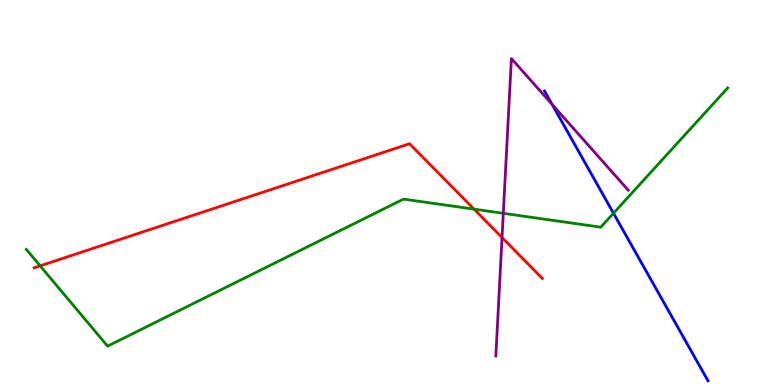[{'lines': ['blue', 'red'], 'intersections': []}, {'lines': ['green', 'red'], 'intersections': [{'x': 0.518, 'y': 3.09}, {'x': 6.12, 'y': 4.57}]}, {'lines': ['purple', 'red'], 'intersections': [{'x': 6.48, 'y': 3.83}]}, {'lines': ['blue', 'green'], 'intersections': [{'x': 7.92, 'y': 4.46}]}, {'lines': ['blue', 'purple'], 'intersections': [{'x': 7.12, 'y': 7.29}]}, {'lines': ['green', 'purple'], 'intersections': [{'x': 6.49, 'y': 4.46}]}]